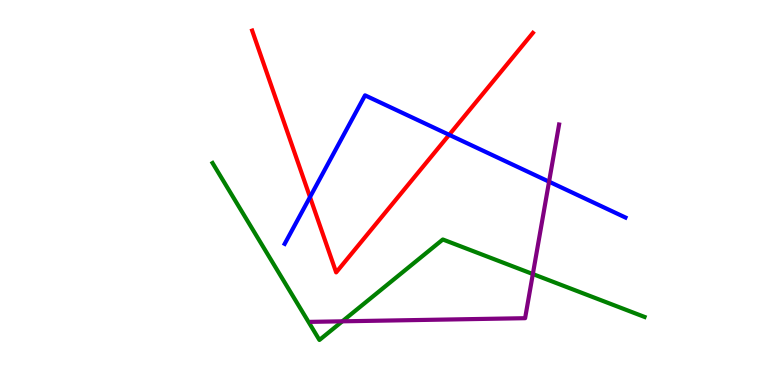[{'lines': ['blue', 'red'], 'intersections': [{'x': 4.0, 'y': 4.88}, {'x': 5.8, 'y': 6.5}]}, {'lines': ['green', 'red'], 'intersections': []}, {'lines': ['purple', 'red'], 'intersections': []}, {'lines': ['blue', 'green'], 'intersections': []}, {'lines': ['blue', 'purple'], 'intersections': [{'x': 7.08, 'y': 5.28}]}, {'lines': ['green', 'purple'], 'intersections': [{'x': 4.42, 'y': 1.65}, {'x': 6.88, 'y': 2.88}]}]